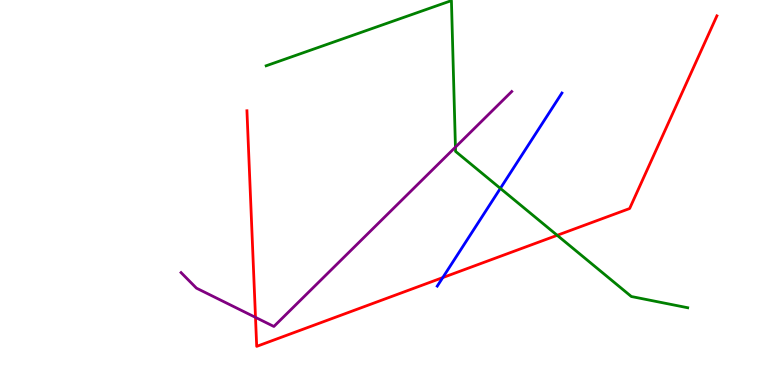[{'lines': ['blue', 'red'], 'intersections': [{'x': 5.71, 'y': 2.79}]}, {'lines': ['green', 'red'], 'intersections': [{'x': 7.19, 'y': 3.89}]}, {'lines': ['purple', 'red'], 'intersections': [{'x': 3.3, 'y': 1.76}]}, {'lines': ['blue', 'green'], 'intersections': [{'x': 6.46, 'y': 5.11}]}, {'lines': ['blue', 'purple'], 'intersections': []}, {'lines': ['green', 'purple'], 'intersections': [{'x': 5.88, 'y': 6.18}]}]